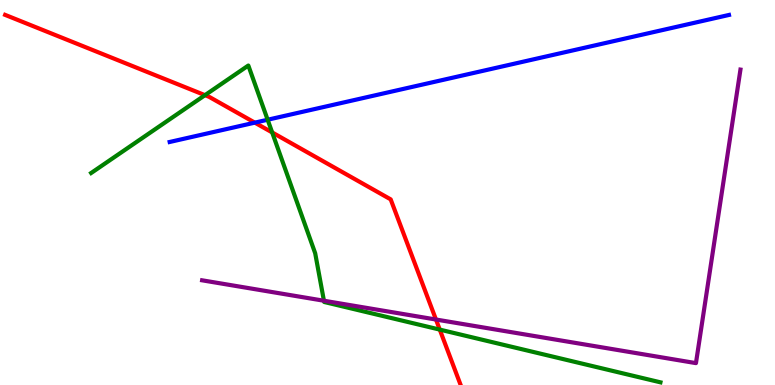[{'lines': ['blue', 'red'], 'intersections': [{'x': 3.29, 'y': 6.81}]}, {'lines': ['green', 'red'], 'intersections': [{'x': 2.64, 'y': 7.53}, {'x': 3.51, 'y': 6.56}, {'x': 5.67, 'y': 1.44}]}, {'lines': ['purple', 'red'], 'intersections': [{'x': 5.63, 'y': 1.7}]}, {'lines': ['blue', 'green'], 'intersections': [{'x': 3.45, 'y': 6.89}]}, {'lines': ['blue', 'purple'], 'intersections': []}, {'lines': ['green', 'purple'], 'intersections': [{'x': 4.18, 'y': 2.19}]}]